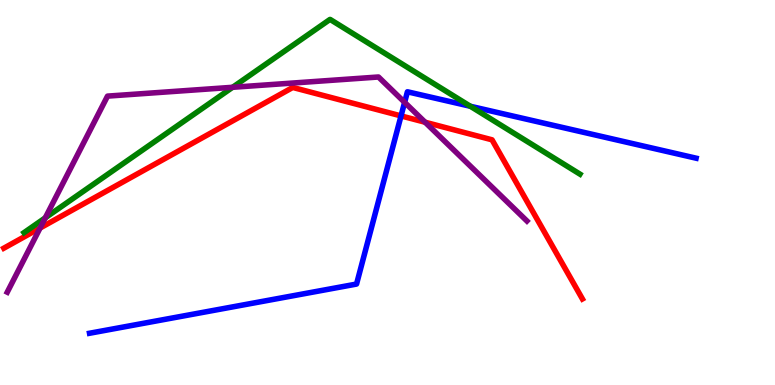[{'lines': ['blue', 'red'], 'intersections': [{'x': 5.17, 'y': 6.99}]}, {'lines': ['green', 'red'], 'intersections': []}, {'lines': ['purple', 'red'], 'intersections': [{'x': 0.517, 'y': 4.08}, {'x': 5.49, 'y': 6.83}]}, {'lines': ['blue', 'green'], 'intersections': [{'x': 6.07, 'y': 7.24}]}, {'lines': ['blue', 'purple'], 'intersections': [{'x': 5.22, 'y': 7.34}]}, {'lines': ['green', 'purple'], 'intersections': [{'x': 0.584, 'y': 4.34}, {'x': 3.0, 'y': 7.73}]}]